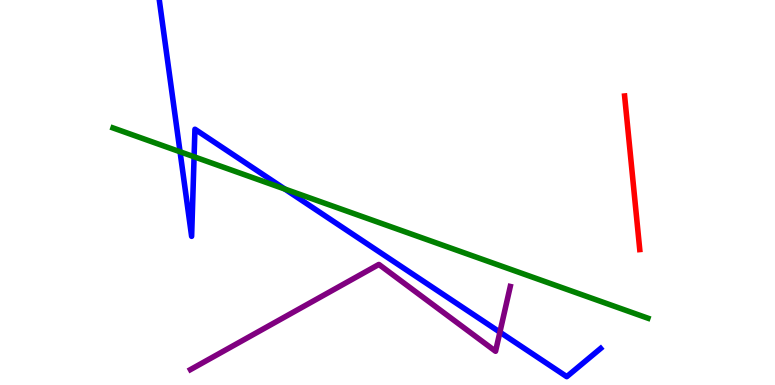[{'lines': ['blue', 'red'], 'intersections': []}, {'lines': ['green', 'red'], 'intersections': []}, {'lines': ['purple', 'red'], 'intersections': []}, {'lines': ['blue', 'green'], 'intersections': [{'x': 2.32, 'y': 6.06}, {'x': 2.5, 'y': 5.93}, {'x': 3.68, 'y': 5.09}]}, {'lines': ['blue', 'purple'], 'intersections': [{'x': 6.45, 'y': 1.37}]}, {'lines': ['green', 'purple'], 'intersections': []}]